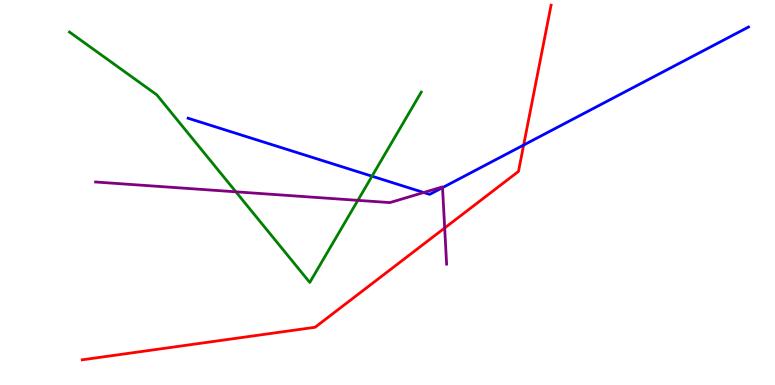[{'lines': ['blue', 'red'], 'intersections': [{'x': 6.76, 'y': 6.23}]}, {'lines': ['green', 'red'], 'intersections': []}, {'lines': ['purple', 'red'], 'intersections': [{'x': 5.74, 'y': 4.08}]}, {'lines': ['blue', 'green'], 'intersections': [{'x': 4.8, 'y': 5.42}]}, {'lines': ['blue', 'purple'], 'intersections': [{'x': 5.47, 'y': 5.0}, {'x': 5.71, 'y': 5.13}]}, {'lines': ['green', 'purple'], 'intersections': [{'x': 3.04, 'y': 5.02}, {'x': 4.62, 'y': 4.8}]}]